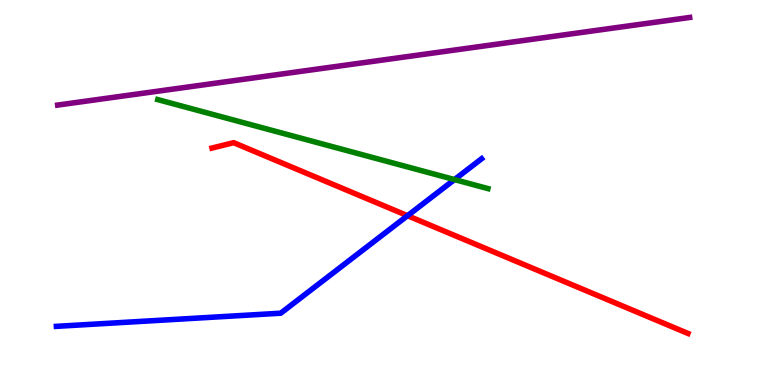[{'lines': ['blue', 'red'], 'intersections': [{'x': 5.26, 'y': 4.4}]}, {'lines': ['green', 'red'], 'intersections': []}, {'lines': ['purple', 'red'], 'intersections': []}, {'lines': ['blue', 'green'], 'intersections': [{'x': 5.86, 'y': 5.34}]}, {'lines': ['blue', 'purple'], 'intersections': []}, {'lines': ['green', 'purple'], 'intersections': []}]